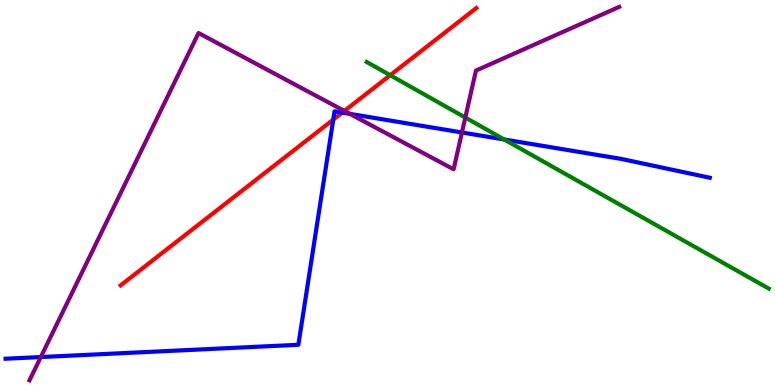[{'lines': ['blue', 'red'], 'intersections': [{'x': 4.3, 'y': 6.89}, {'x': 4.42, 'y': 7.08}]}, {'lines': ['green', 'red'], 'intersections': [{'x': 5.03, 'y': 8.05}]}, {'lines': ['purple', 'red'], 'intersections': [{'x': 4.44, 'y': 7.12}]}, {'lines': ['blue', 'green'], 'intersections': [{'x': 6.51, 'y': 6.38}]}, {'lines': ['blue', 'purple'], 'intersections': [{'x': 0.527, 'y': 0.726}, {'x': 4.51, 'y': 7.04}, {'x': 5.96, 'y': 6.56}]}, {'lines': ['green', 'purple'], 'intersections': [{'x': 6.0, 'y': 6.95}]}]